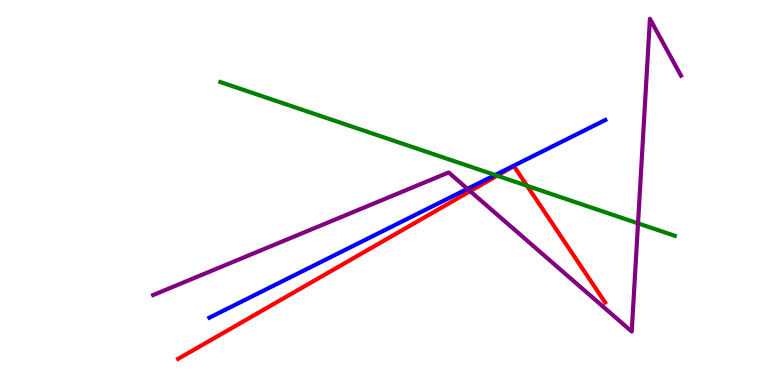[{'lines': ['blue', 'red'], 'intersections': []}, {'lines': ['green', 'red'], 'intersections': [{'x': 6.41, 'y': 5.44}, {'x': 6.8, 'y': 5.17}]}, {'lines': ['purple', 'red'], 'intersections': [{'x': 6.07, 'y': 5.03}]}, {'lines': ['blue', 'green'], 'intersections': [{'x': 6.39, 'y': 5.45}]}, {'lines': ['blue', 'purple'], 'intersections': [{'x': 6.03, 'y': 5.1}]}, {'lines': ['green', 'purple'], 'intersections': [{'x': 8.23, 'y': 4.2}]}]